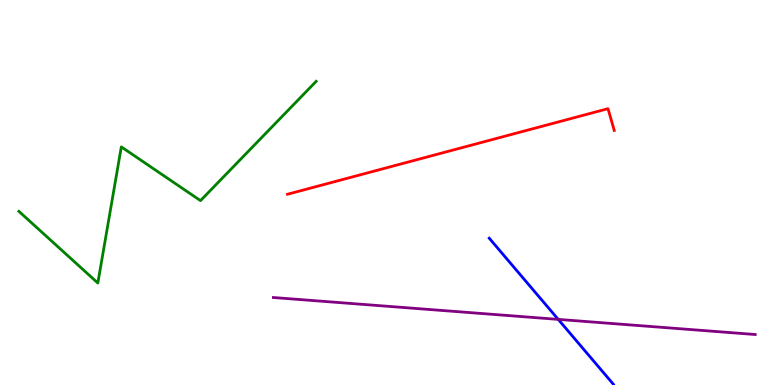[{'lines': ['blue', 'red'], 'intersections': []}, {'lines': ['green', 'red'], 'intersections': []}, {'lines': ['purple', 'red'], 'intersections': []}, {'lines': ['blue', 'green'], 'intersections': []}, {'lines': ['blue', 'purple'], 'intersections': [{'x': 7.2, 'y': 1.7}]}, {'lines': ['green', 'purple'], 'intersections': []}]